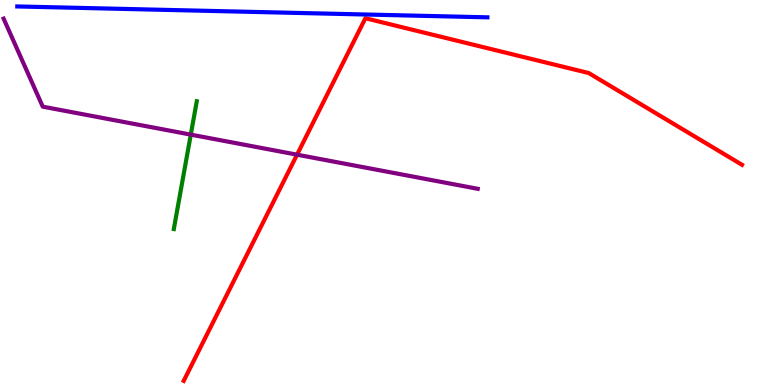[{'lines': ['blue', 'red'], 'intersections': []}, {'lines': ['green', 'red'], 'intersections': []}, {'lines': ['purple', 'red'], 'intersections': [{'x': 3.83, 'y': 5.98}]}, {'lines': ['blue', 'green'], 'intersections': []}, {'lines': ['blue', 'purple'], 'intersections': []}, {'lines': ['green', 'purple'], 'intersections': [{'x': 2.46, 'y': 6.5}]}]